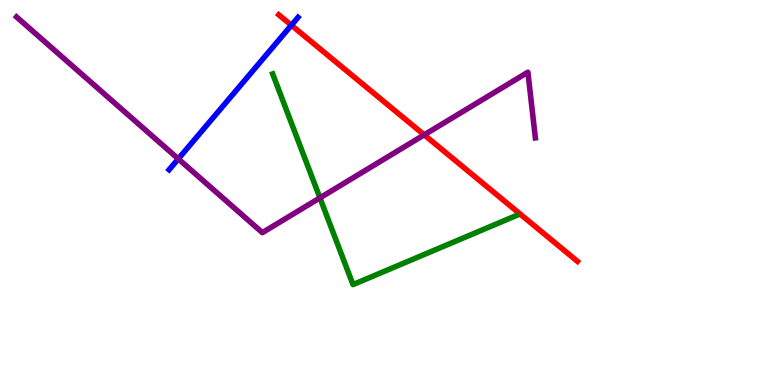[{'lines': ['blue', 'red'], 'intersections': [{'x': 3.76, 'y': 9.34}]}, {'lines': ['green', 'red'], 'intersections': []}, {'lines': ['purple', 'red'], 'intersections': [{'x': 5.47, 'y': 6.5}]}, {'lines': ['blue', 'green'], 'intersections': []}, {'lines': ['blue', 'purple'], 'intersections': [{'x': 2.3, 'y': 5.87}]}, {'lines': ['green', 'purple'], 'intersections': [{'x': 4.13, 'y': 4.86}]}]